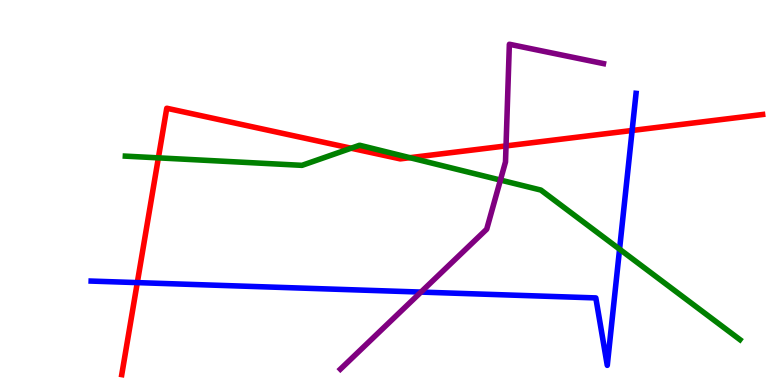[{'lines': ['blue', 'red'], 'intersections': [{'x': 1.77, 'y': 2.66}, {'x': 8.16, 'y': 6.61}]}, {'lines': ['green', 'red'], 'intersections': [{'x': 2.04, 'y': 5.9}, {'x': 4.53, 'y': 6.15}, {'x': 5.29, 'y': 5.9}]}, {'lines': ['purple', 'red'], 'intersections': [{'x': 6.53, 'y': 6.21}]}, {'lines': ['blue', 'green'], 'intersections': [{'x': 7.99, 'y': 3.53}]}, {'lines': ['blue', 'purple'], 'intersections': [{'x': 5.43, 'y': 2.41}]}, {'lines': ['green', 'purple'], 'intersections': [{'x': 6.46, 'y': 5.32}]}]